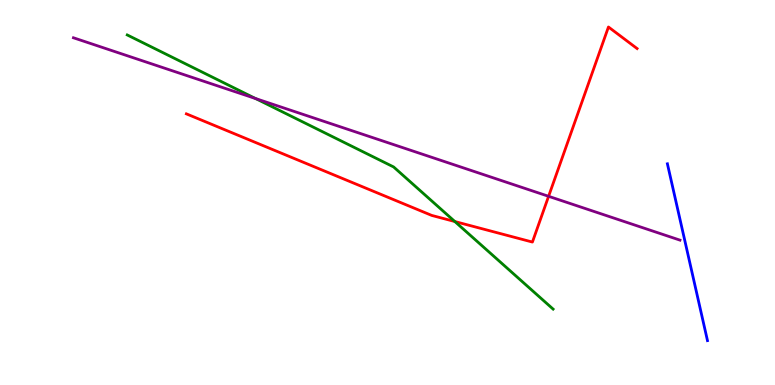[{'lines': ['blue', 'red'], 'intersections': []}, {'lines': ['green', 'red'], 'intersections': [{'x': 5.87, 'y': 4.25}]}, {'lines': ['purple', 'red'], 'intersections': [{'x': 7.08, 'y': 4.9}]}, {'lines': ['blue', 'green'], 'intersections': []}, {'lines': ['blue', 'purple'], 'intersections': []}, {'lines': ['green', 'purple'], 'intersections': [{'x': 3.3, 'y': 7.44}]}]